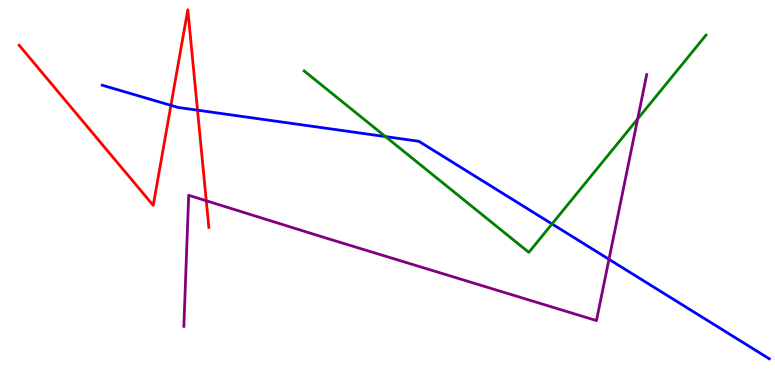[{'lines': ['blue', 'red'], 'intersections': [{'x': 2.21, 'y': 7.26}, {'x': 2.55, 'y': 7.14}]}, {'lines': ['green', 'red'], 'intersections': []}, {'lines': ['purple', 'red'], 'intersections': [{'x': 2.66, 'y': 4.79}]}, {'lines': ['blue', 'green'], 'intersections': [{'x': 4.97, 'y': 6.45}, {'x': 7.12, 'y': 4.18}]}, {'lines': ['blue', 'purple'], 'intersections': [{'x': 7.86, 'y': 3.27}]}, {'lines': ['green', 'purple'], 'intersections': [{'x': 8.23, 'y': 6.91}]}]